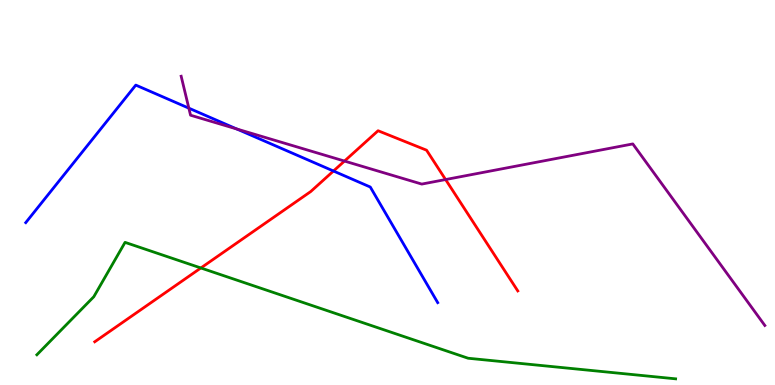[{'lines': ['blue', 'red'], 'intersections': [{'x': 4.3, 'y': 5.56}]}, {'lines': ['green', 'red'], 'intersections': [{'x': 2.59, 'y': 3.04}]}, {'lines': ['purple', 'red'], 'intersections': [{'x': 4.45, 'y': 5.82}, {'x': 5.75, 'y': 5.34}]}, {'lines': ['blue', 'green'], 'intersections': []}, {'lines': ['blue', 'purple'], 'intersections': [{'x': 2.44, 'y': 7.19}, {'x': 3.05, 'y': 6.65}]}, {'lines': ['green', 'purple'], 'intersections': []}]